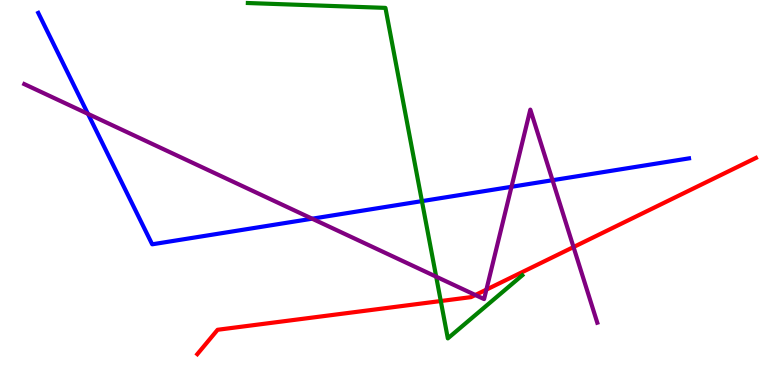[{'lines': ['blue', 'red'], 'intersections': []}, {'lines': ['green', 'red'], 'intersections': [{'x': 5.69, 'y': 2.18}]}, {'lines': ['purple', 'red'], 'intersections': [{'x': 6.13, 'y': 2.34}, {'x': 6.28, 'y': 2.48}, {'x': 7.4, 'y': 3.58}]}, {'lines': ['blue', 'green'], 'intersections': [{'x': 5.44, 'y': 4.78}]}, {'lines': ['blue', 'purple'], 'intersections': [{'x': 1.14, 'y': 7.04}, {'x': 4.03, 'y': 4.32}, {'x': 6.6, 'y': 5.15}, {'x': 7.13, 'y': 5.32}]}, {'lines': ['green', 'purple'], 'intersections': [{'x': 5.63, 'y': 2.81}]}]